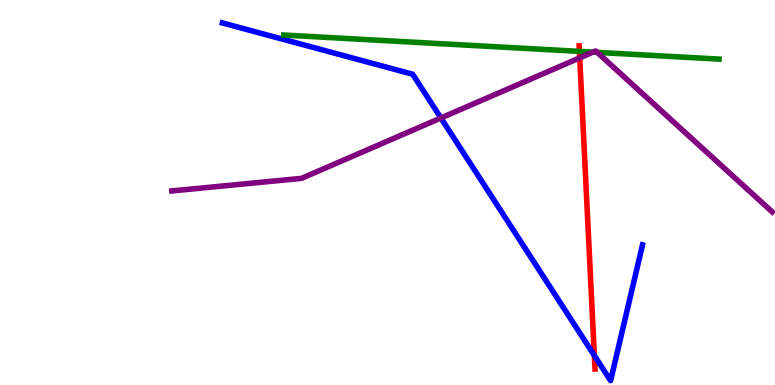[{'lines': ['blue', 'red'], 'intersections': [{'x': 7.67, 'y': 0.766}]}, {'lines': ['green', 'red'], 'intersections': [{'x': 7.48, 'y': 8.67}]}, {'lines': ['purple', 'red'], 'intersections': [{'x': 7.48, 'y': 8.5}]}, {'lines': ['blue', 'green'], 'intersections': []}, {'lines': ['blue', 'purple'], 'intersections': [{'x': 5.69, 'y': 6.94}]}, {'lines': ['green', 'purple'], 'intersections': [{'x': 7.65, 'y': 8.65}, {'x': 7.71, 'y': 8.64}]}]